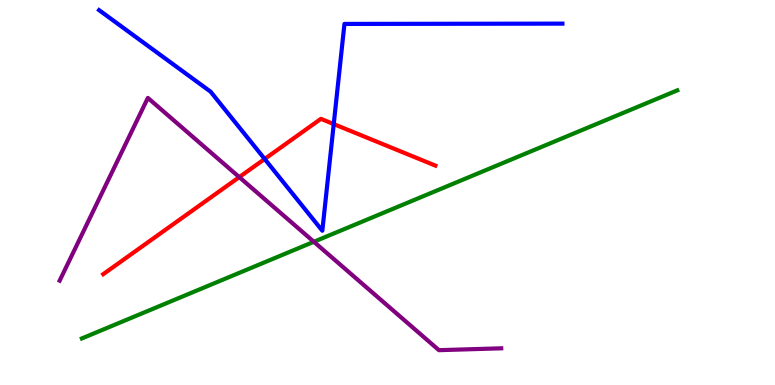[{'lines': ['blue', 'red'], 'intersections': [{'x': 3.42, 'y': 5.87}, {'x': 4.31, 'y': 6.78}]}, {'lines': ['green', 'red'], 'intersections': []}, {'lines': ['purple', 'red'], 'intersections': [{'x': 3.09, 'y': 5.4}]}, {'lines': ['blue', 'green'], 'intersections': []}, {'lines': ['blue', 'purple'], 'intersections': []}, {'lines': ['green', 'purple'], 'intersections': [{'x': 4.05, 'y': 3.72}]}]